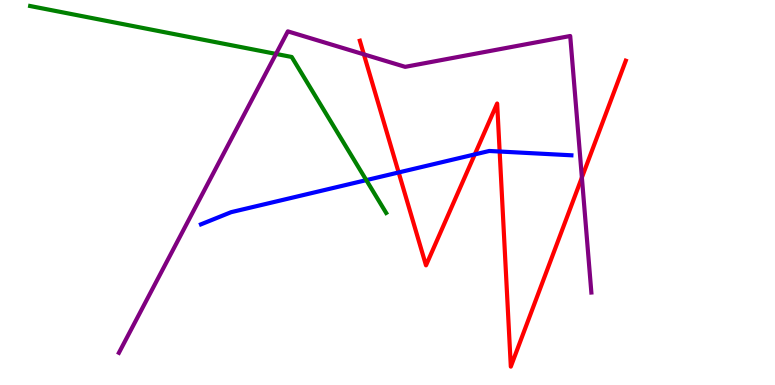[{'lines': ['blue', 'red'], 'intersections': [{'x': 5.14, 'y': 5.52}, {'x': 6.13, 'y': 5.99}, {'x': 6.45, 'y': 6.06}]}, {'lines': ['green', 'red'], 'intersections': []}, {'lines': ['purple', 'red'], 'intersections': [{'x': 4.69, 'y': 8.59}, {'x': 7.51, 'y': 5.39}]}, {'lines': ['blue', 'green'], 'intersections': [{'x': 4.73, 'y': 5.32}]}, {'lines': ['blue', 'purple'], 'intersections': []}, {'lines': ['green', 'purple'], 'intersections': [{'x': 3.56, 'y': 8.6}]}]